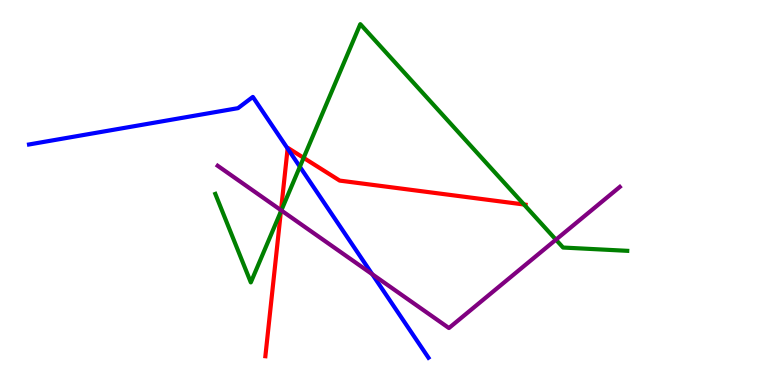[{'lines': ['blue', 'red'], 'intersections': [{'x': 3.71, 'y': 6.14}]}, {'lines': ['green', 'red'], 'intersections': [{'x': 3.62, 'y': 4.51}, {'x': 3.92, 'y': 5.9}, {'x': 6.76, 'y': 4.69}]}, {'lines': ['purple', 'red'], 'intersections': [{'x': 3.63, 'y': 4.54}]}, {'lines': ['blue', 'green'], 'intersections': [{'x': 3.87, 'y': 5.67}]}, {'lines': ['blue', 'purple'], 'intersections': [{'x': 4.8, 'y': 2.88}]}, {'lines': ['green', 'purple'], 'intersections': [{'x': 3.63, 'y': 4.53}, {'x': 7.17, 'y': 3.77}]}]